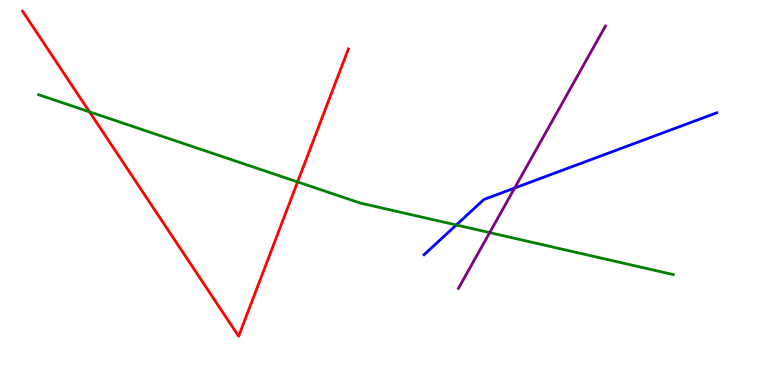[{'lines': ['blue', 'red'], 'intersections': []}, {'lines': ['green', 'red'], 'intersections': [{'x': 1.15, 'y': 7.09}, {'x': 3.84, 'y': 5.27}]}, {'lines': ['purple', 'red'], 'intersections': []}, {'lines': ['blue', 'green'], 'intersections': [{'x': 5.89, 'y': 4.16}]}, {'lines': ['blue', 'purple'], 'intersections': [{'x': 6.64, 'y': 5.12}]}, {'lines': ['green', 'purple'], 'intersections': [{'x': 6.32, 'y': 3.96}]}]